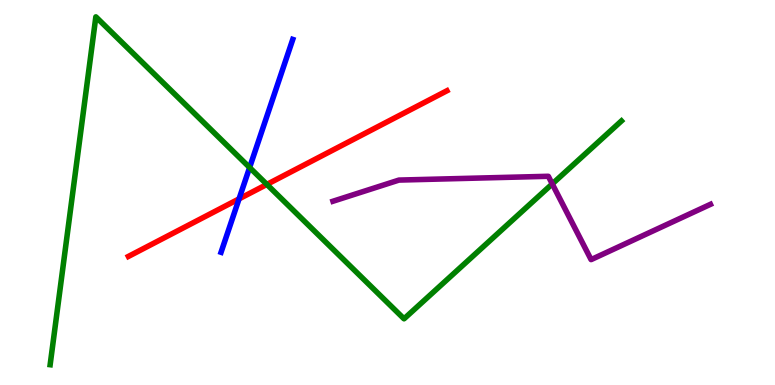[{'lines': ['blue', 'red'], 'intersections': [{'x': 3.08, 'y': 4.83}]}, {'lines': ['green', 'red'], 'intersections': [{'x': 3.44, 'y': 5.21}]}, {'lines': ['purple', 'red'], 'intersections': []}, {'lines': ['blue', 'green'], 'intersections': [{'x': 3.22, 'y': 5.65}]}, {'lines': ['blue', 'purple'], 'intersections': []}, {'lines': ['green', 'purple'], 'intersections': [{'x': 7.13, 'y': 5.22}]}]